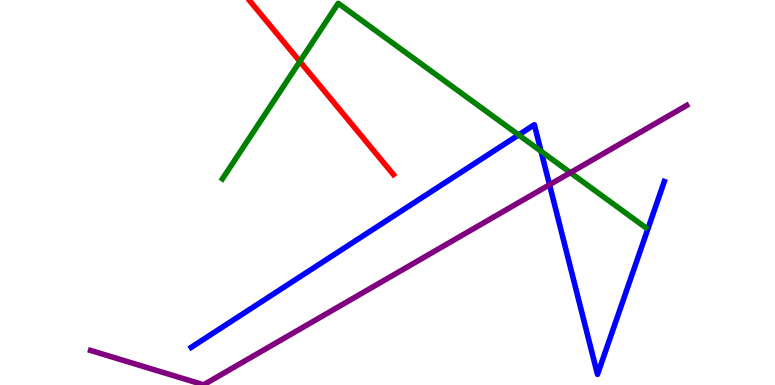[{'lines': ['blue', 'red'], 'intersections': []}, {'lines': ['green', 'red'], 'intersections': [{'x': 3.87, 'y': 8.4}]}, {'lines': ['purple', 'red'], 'intersections': []}, {'lines': ['blue', 'green'], 'intersections': [{'x': 6.69, 'y': 6.5}, {'x': 6.98, 'y': 6.07}]}, {'lines': ['blue', 'purple'], 'intersections': [{'x': 7.09, 'y': 5.2}]}, {'lines': ['green', 'purple'], 'intersections': [{'x': 7.36, 'y': 5.52}]}]